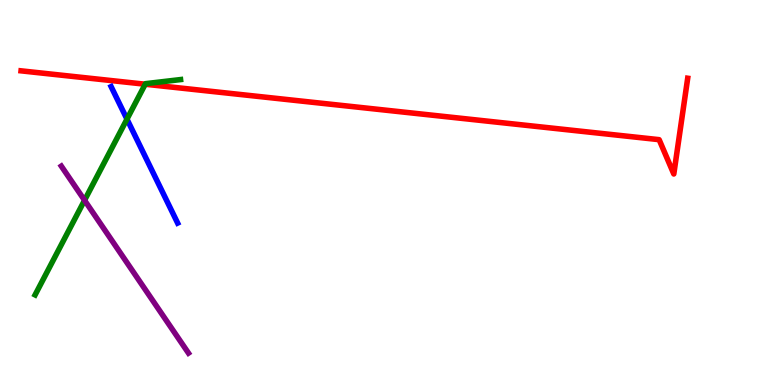[{'lines': ['blue', 'red'], 'intersections': []}, {'lines': ['green', 'red'], 'intersections': [{'x': 1.87, 'y': 7.81}]}, {'lines': ['purple', 'red'], 'intersections': []}, {'lines': ['blue', 'green'], 'intersections': [{'x': 1.64, 'y': 6.91}]}, {'lines': ['blue', 'purple'], 'intersections': []}, {'lines': ['green', 'purple'], 'intersections': [{'x': 1.09, 'y': 4.8}]}]